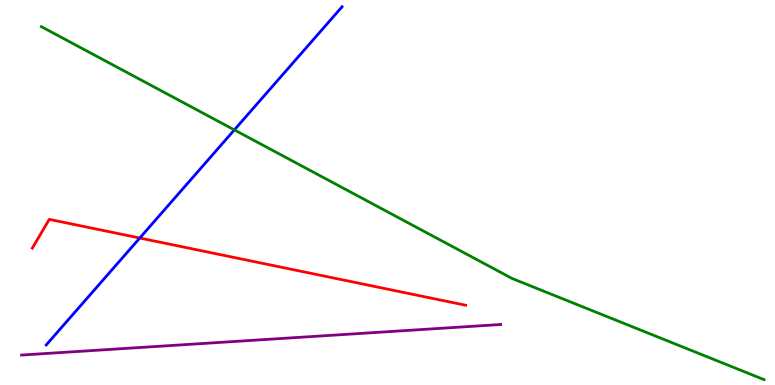[{'lines': ['blue', 'red'], 'intersections': [{'x': 1.8, 'y': 3.82}]}, {'lines': ['green', 'red'], 'intersections': []}, {'lines': ['purple', 'red'], 'intersections': []}, {'lines': ['blue', 'green'], 'intersections': [{'x': 3.02, 'y': 6.63}]}, {'lines': ['blue', 'purple'], 'intersections': []}, {'lines': ['green', 'purple'], 'intersections': []}]